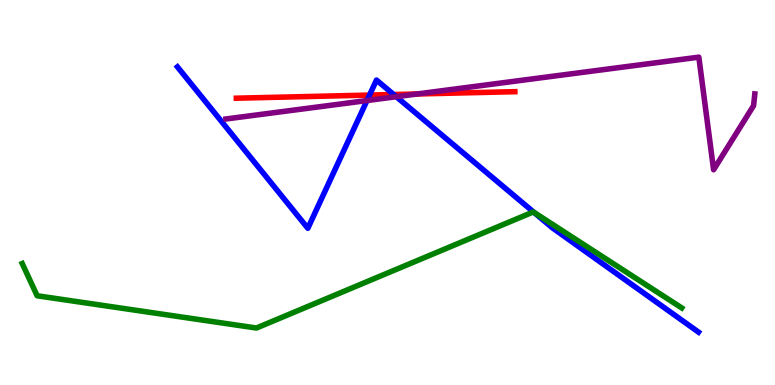[{'lines': ['blue', 'red'], 'intersections': [{'x': 4.77, 'y': 7.53}, {'x': 5.08, 'y': 7.55}]}, {'lines': ['green', 'red'], 'intersections': []}, {'lines': ['purple', 'red'], 'intersections': [{'x': 5.38, 'y': 7.56}]}, {'lines': ['blue', 'green'], 'intersections': [{'x': 6.89, 'y': 4.48}]}, {'lines': ['blue', 'purple'], 'intersections': [{'x': 4.74, 'y': 7.39}, {'x': 5.11, 'y': 7.49}]}, {'lines': ['green', 'purple'], 'intersections': []}]